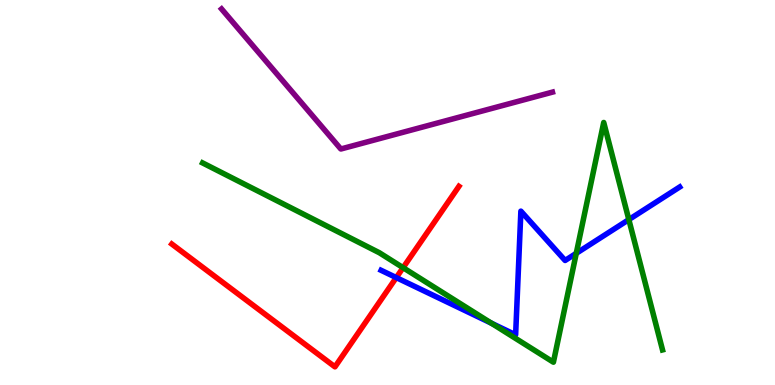[{'lines': ['blue', 'red'], 'intersections': [{'x': 5.11, 'y': 2.79}]}, {'lines': ['green', 'red'], 'intersections': [{'x': 5.2, 'y': 3.05}]}, {'lines': ['purple', 'red'], 'intersections': []}, {'lines': ['blue', 'green'], 'intersections': [{'x': 6.34, 'y': 1.61}, {'x': 7.44, 'y': 3.42}, {'x': 8.11, 'y': 4.3}]}, {'lines': ['blue', 'purple'], 'intersections': []}, {'lines': ['green', 'purple'], 'intersections': []}]